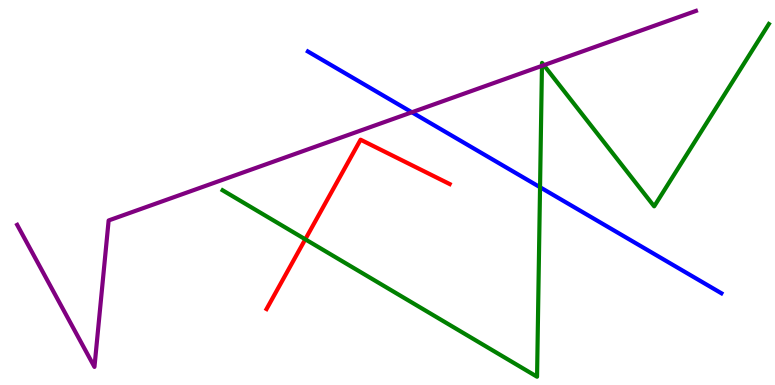[{'lines': ['blue', 'red'], 'intersections': []}, {'lines': ['green', 'red'], 'intersections': [{'x': 3.94, 'y': 3.78}]}, {'lines': ['purple', 'red'], 'intersections': []}, {'lines': ['blue', 'green'], 'intersections': [{'x': 6.97, 'y': 5.14}]}, {'lines': ['blue', 'purple'], 'intersections': [{'x': 5.31, 'y': 7.08}]}, {'lines': ['green', 'purple'], 'intersections': [{'x': 6.99, 'y': 8.29}, {'x': 7.02, 'y': 8.31}]}]